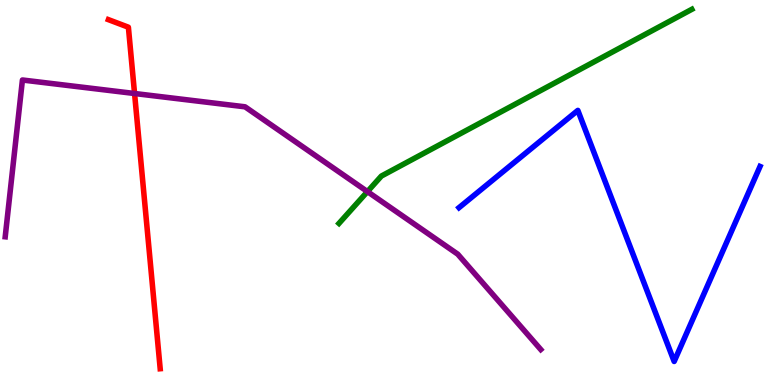[{'lines': ['blue', 'red'], 'intersections': []}, {'lines': ['green', 'red'], 'intersections': []}, {'lines': ['purple', 'red'], 'intersections': [{'x': 1.74, 'y': 7.57}]}, {'lines': ['blue', 'green'], 'intersections': []}, {'lines': ['blue', 'purple'], 'intersections': []}, {'lines': ['green', 'purple'], 'intersections': [{'x': 4.74, 'y': 5.02}]}]